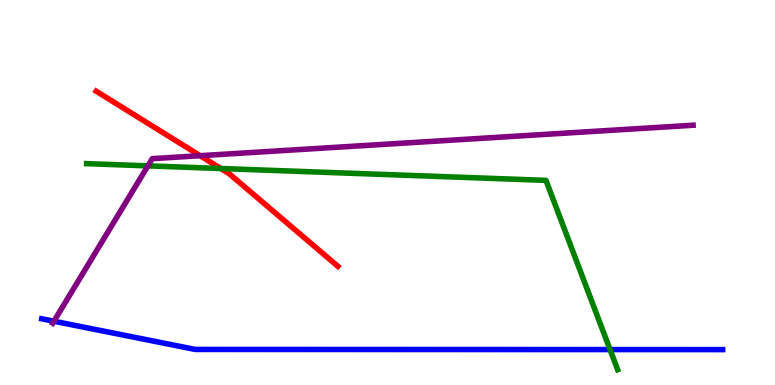[{'lines': ['blue', 'red'], 'intersections': []}, {'lines': ['green', 'red'], 'intersections': [{'x': 2.85, 'y': 5.62}]}, {'lines': ['purple', 'red'], 'intersections': [{'x': 2.58, 'y': 5.96}]}, {'lines': ['blue', 'green'], 'intersections': [{'x': 7.87, 'y': 0.92}]}, {'lines': ['blue', 'purple'], 'intersections': [{'x': 0.696, 'y': 1.66}]}, {'lines': ['green', 'purple'], 'intersections': [{'x': 1.91, 'y': 5.69}]}]